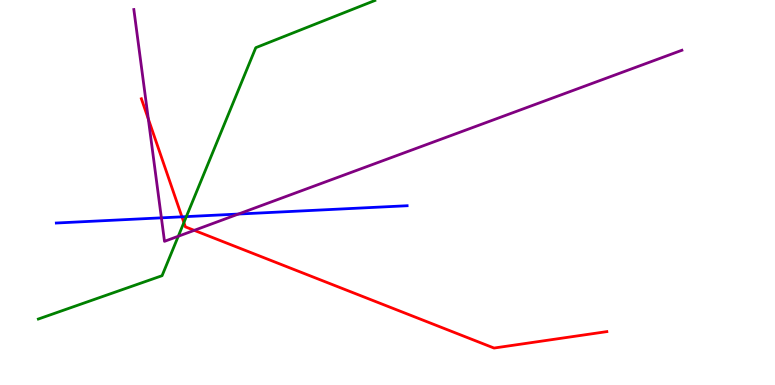[{'lines': ['blue', 'red'], 'intersections': [{'x': 2.35, 'y': 4.37}]}, {'lines': ['green', 'red'], 'intersections': [{'x': 2.37, 'y': 4.22}]}, {'lines': ['purple', 'red'], 'intersections': [{'x': 1.91, 'y': 6.91}, {'x': 2.51, 'y': 4.02}]}, {'lines': ['blue', 'green'], 'intersections': [{'x': 2.4, 'y': 4.37}]}, {'lines': ['blue', 'purple'], 'intersections': [{'x': 2.08, 'y': 4.34}, {'x': 3.08, 'y': 4.44}]}, {'lines': ['green', 'purple'], 'intersections': [{'x': 2.3, 'y': 3.86}]}]